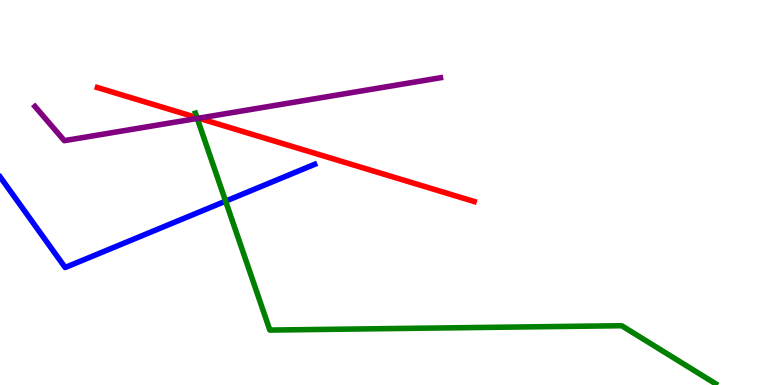[{'lines': ['blue', 'red'], 'intersections': []}, {'lines': ['green', 'red'], 'intersections': [{'x': 2.54, 'y': 6.94}]}, {'lines': ['purple', 'red'], 'intersections': [{'x': 2.56, 'y': 6.93}]}, {'lines': ['blue', 'green'], 'intersections': [{'x': 2.91, 'y': 4.78}]}, {'lines': ['blue', 'purple'], 'intersections': []}, {'lines': ['green', 'purple'], 'intersections': [{'x': 2.54, 'y': 6.92}]}]